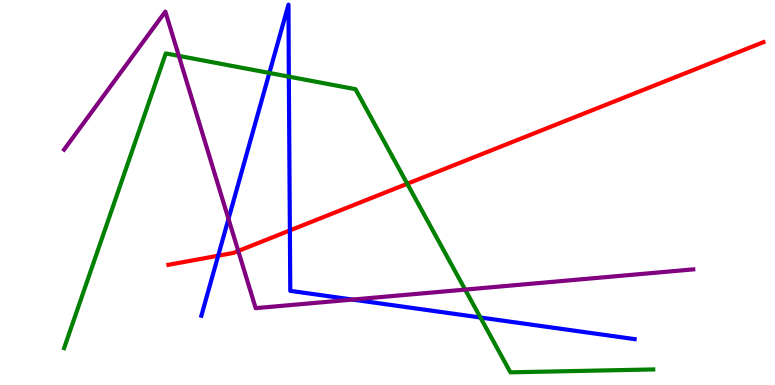[{'lines': ['blue', 'red'], 'intersections': [{'x': 2.82, 'y': 3.36}, {'x': 3.74, 'y': 4.01}]}, {'lines': ['green', 'red'], 'intersections': [{'x': 5.25, 'y': 5.23}]}, {'lines': ['purple', 'red'], 'intersections': [{'x': 3.07, 'y': 3.48}]}, {'lines': ['blue', 'green'], 'intersections': [{'x': 3.48, 'y': 8.11}, {'x': 3.73, 'y': 8.01}, {'x': 6.2, 'y': 1.75}]}, {'lines': ['blue', 'purple'], 'intersections': [{'x': 2.95, 'y': 4.31}, {'x': 4.55, 'y': 2.22}]}, {'lines': ['green', 'purple'], 'intersections': [{'x': 2.31, 'y': 8.55}, {'x': 6.0, 'y': 2.48}]}]